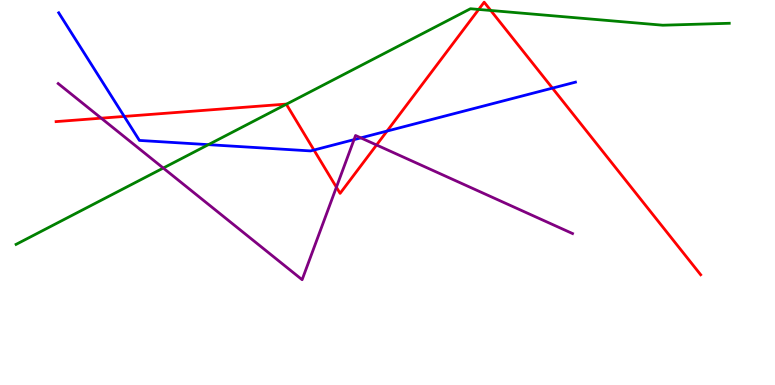[{'lines': ['blue', 'red'], 'intersections': [{'x': 1.6, 'y': 6.98}, {'x': 4.05, 'y': 6.1}, {'x': 4.99, 'y': 6.6}, {'x': 7.13, 'y': 7.71}]}, {'lines': ['green', 'red'], 'intersections': [{'x': 3.69, 'y': 7.29}, {'x': 6.18, 'y': 9.75}, {'x': 6.33, 'y': 9.73}]}, {'lines': ['purple', 'red'], 'intersections': [{'x': 1.31, 'y': 6.93}, {'x': 4.34, 'y': 5.14}, {'x': 4.86, 'y': 6.23}]}, {'lines': ['blue', 'green'], 'intersections': [{'x': 2.69, 'y': 6.24}]}, {'lines': ['blue', 'purple'], 'intersections': [{'x': 4.57, 'y': 6.37}, {'x': 4.66, 'y': 6.42}]}, {'lines': ['green', 'purple'], 'intersections': [{'x': 2.11, 'y': 5.63}]}]